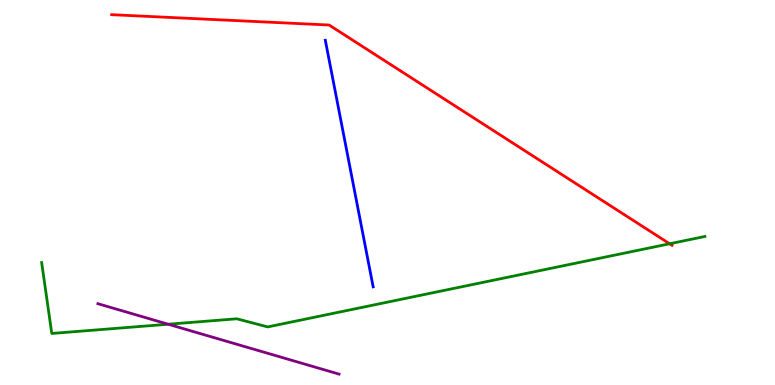[{'lines': ['blue', 'red'], 'intersections': []}, {'lines': ['green', 'red'], 'intersections': [{'x': 8.64, 'y': 3.67}]}, {'lines': ['purple', 'red'], 'intersections': []}, {'lines': ['blue', 'green'], 'intersections': []}, {'lines': ['blue', 'purple'], 'intersections': []}, {'lines': ['green', 'purple'], 'intersections': [{'x': 2.17, 'y': 1.58}]}]